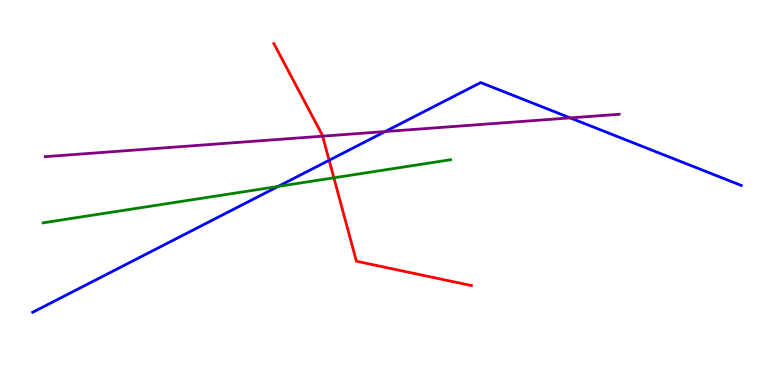[{'lines': ['blue', 'red'], 'intersections': [{'x': 4.25, 'y': 5.84}]}, {'lines': ['green', 'red'], 'intersections': [{'x': 4.31, 'y': 5.38}]}, {'lines': ['purple', 'red'], 'intersections': [{'x': 4.16, 'y': 6.46}]}, {'lines': ['blue', 'green'], 'intersections': [{'x': 3.59, 'y': 5.16}]}, {'lines': ['blue', 'purple'], 'intersections': [{'x': 4.97, 'y': 6.58}, {'x': 7.36, 'y': 6.94}]}, {'lines': ['green', 'purple'], 'intersections': []}]